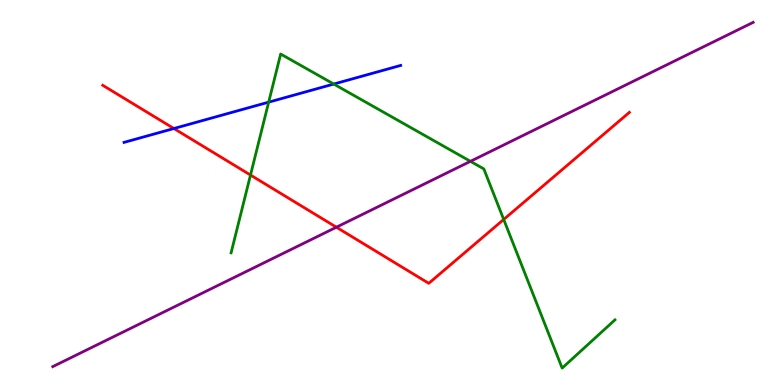[{'lines': ['blue', 'red'], 'intersections': [{'x': 2.24, 'y': 6.66}]}, {'lines': ['green', 'red'], 'intersections': [{'x': 3.23, 'y': 5.45}, {'x': 6.5, 'y': 4.3}]}, {'lines': ['purple', 'red'], 'intersections': [{'x': 4.34, 'y': 4.1}]}, {'lines': ['blue', 'green'], 'intersections': [{'x': 3.47, 'y': 7.35}, {'x': 4.31, 'y': 7.82}]}, {'lines': ['blue', 'purple'], 'intersections': []}, {'lines': ['green', 'purple'], 'intersections': [{'x': 6.07, 'y': 5.81}]}]